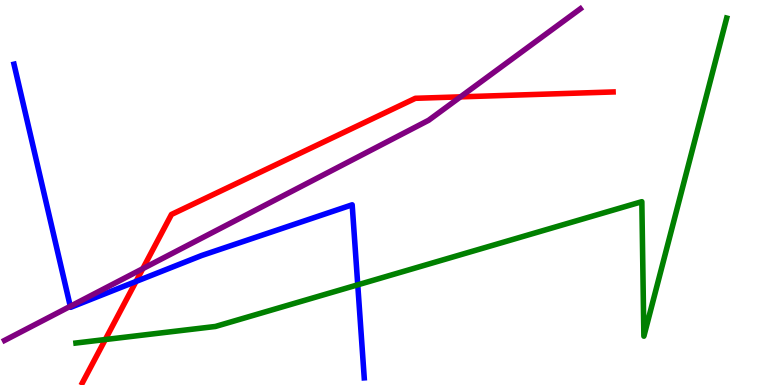[{'lines': ['blue', 'red'], 'intersections': [{'x': 1.76, 'y': 2.69}]}, {'lines': ['green', 'red'], 'intersections': [{'x': 1.36, 'y': 1.18}]}, {'lines': ['purple', 'red'], 'intersections': [{'x': 1.84, 'y': 3.02}, {'x': 5.94, 'y': 7.48}]}, {'lines': ['blue', 'green'], 'intersections': [{'x': 4.62, 'y': 2.6}]}, {'lines': ['blue', 'purple'], 'intersections': [{'x': 0.907, 'y': 2.04}]}, {'lines': ['green', 'purple'], 'intersections': []}]